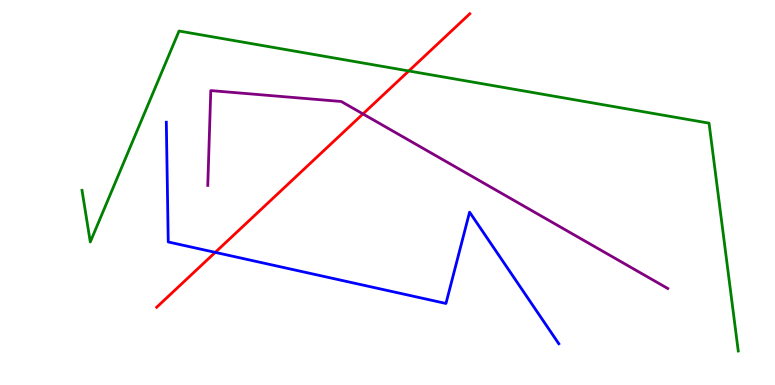[{'lines': ['blue', 'red'], 'intersections': [{'x': 2.78, 'y': 3.44}]}, {'lines': ['green', 'red'], 'intersections': [{'x': 5.27, 'y': 8.16}]}, {'lines': ['purple', 'red'], 'intersections': [{'x': 4.68, 'y': 7.04}]}, {'lines': ['blue', 'green'], 'intersections': []}, {'lines': ['blue', 'purple'], 'intersections': []}, {'lines': ['green', 'purple'], 'intersections': []}]